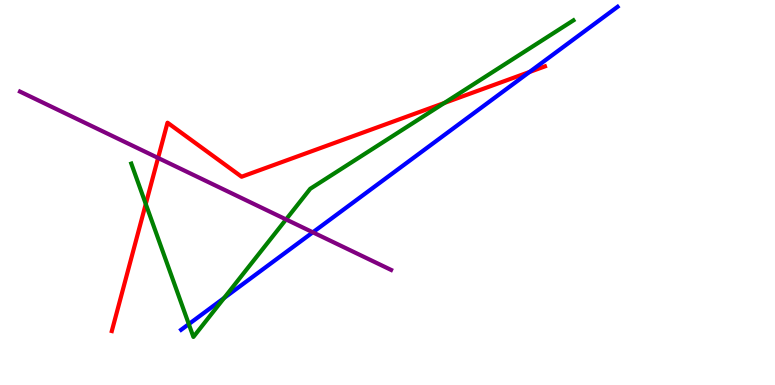[{'lines': ['blue', 'red'], 'intersections': [{'x': 6.83, 'y': 8.13}]}, {'lines': ['green', 'red'], 'intersections': [{'x': 1.88, 'y': 4.7}, {'x': 5.73, 'y': 7.33}]}, {'lines': ['purple', 'red'], 'intersections': [{'x': 2.04, 'y': 5.9}]}, {'lines': ['blue', 'green'], 'intersections': [{'x': 2.44, 'y': 1.58}, {'x': 2.89, 'y': 2.26}]}, {'lines': ['blue', 'purple'], 'intersections': [{'x': 4.04, 'y': 3.97}]}, {'lines': ['green', 'purple'], 'intersections': [{'x': 3.69, 'y': 4.3}]}]